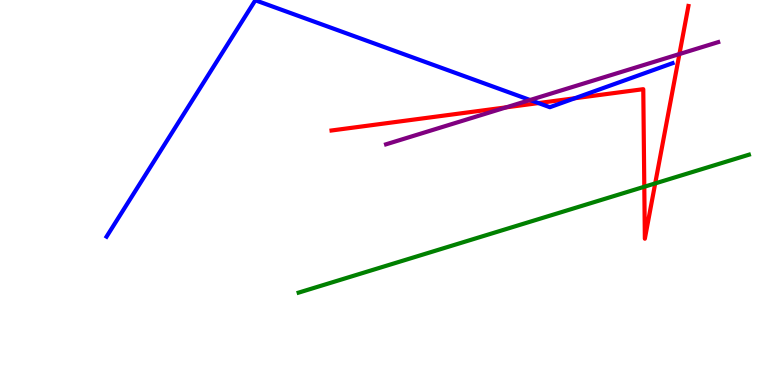[{'lines': ['blue', 'red'], 'intersections': [{'x': 6.95, 'y': 7.32}, {'x': 7.42, 'y': 7.45}]}, {'lines': ['green', 'red'], 'intersections': [{'x': 8.31, 'y': 5.15}, {'x': 8.45, 'y': 5.24}]}, {'lines': ['purple', 'red'], 'intersections': [{'x': 6.53, 'y': 7.21}, {'x': 8.77, 'y': 8.6}]}, {'lines': ['blue', 'green'], 'intersections': []}, {'lines': ['blue', 'purple'], 'intersections': [{'x': 6.84, 'y': 7.4}]}, {'lines': ['green', 'purple'], 'intersections': []}]